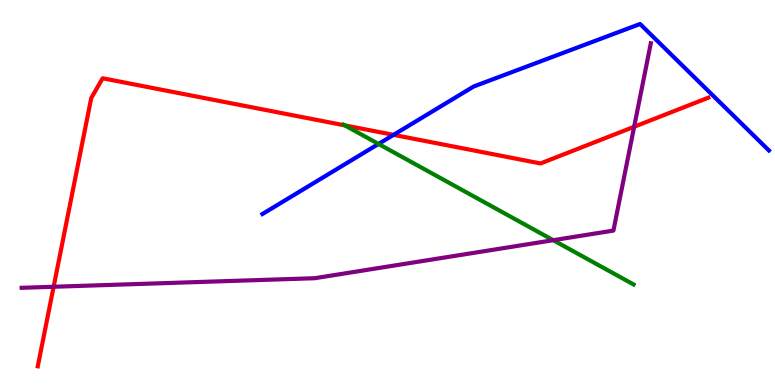[{'lines': ['blue', 'red'], 'intersections': [{'x': 5.08, 'y': 6.5}]}, {'lines': ['green', 'red'], 'intersections': [{'x': 4.45, 'y': 6.74}]}, {'lines': ['purple', 'red'], 'intersections': [{'x': 0.692, 'y': 2.55}, {'x': 8.18, 'y': 6.71}]}, {'lines': ['blue', 'green'], 'intersections': [{'x': 4.88, 'y': 6.26}]}, {'lines': ['blue', 'purple'], 'intersections': []}, {'lines': ['green', 'purple'], 'intersections': [{'x': 7.14, 'y': 3.76}]}]